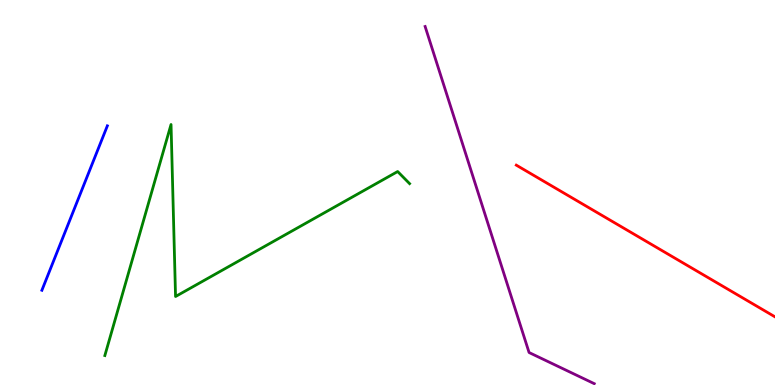[{'lines': ['blue', 'red'], 'intersections': []}, {'lines': ['green', 'red'], 'intersections': []}, {'lines': ['purple', 'red'], 'intersections': []}, {'lines': ['blue', 'green'], 'intersections': []}, {'lines': ['blue', 'purple'], 'intersections': []}, {'lines': ['green', 'purple'], 'intersections': []}]